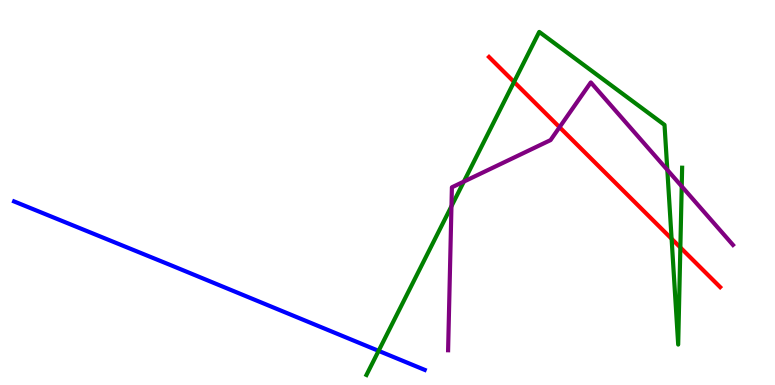[{'lines': ['blue', 'red'], 'intersections': []}, {'lines': ['green', 'red'], 'intersections': [{'x': 6.63, 'y': 7.87}, {'x': 8.67, 'y': 3.8}, {'x': 8.78, 'y': 3.57}]}, {'lines': ['purple', 'red'], 'intersections': [{'x': 7.22, 'y': 6.7}]}, {'lines': ['blue', 'green'], 'intersections': [{'x': 4.89, 'y': 0.887}]}, {'lines': ['blue', 'purple'], 'intersections': []}, {'lines': ['green', 'purple'], 'intersections': [{'x': 5.83, 'y': 4.64}, {'x': 5.99, 'y': 5.28}, {'x': 8.61, 'y': 5.59}, {'x': 8.8, 'y': 5.16}]}]